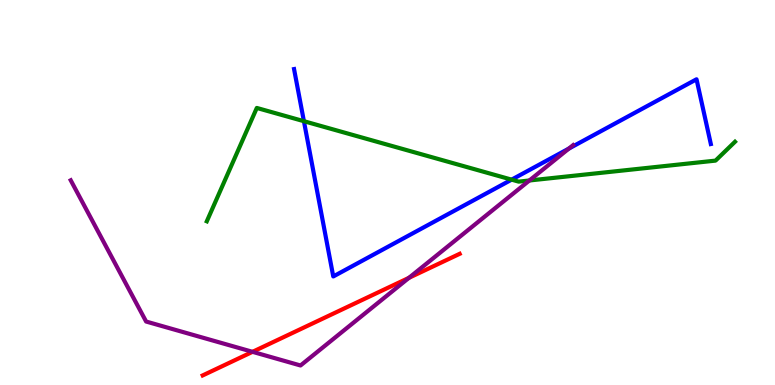[{'lines': ['blue', 'red'], 'intersections': []}, {'lines': ['green', 'red'], 'intersections': []}, {'lines': ['purple', 'red'], 'intersections': [{'x': 3.26, 'y': 0.862}, {'x': 5.28, 'y': 2.78}]}, {'lines': ['blue', 'green'], 'intersections': [{'x': 3.92, 'y': 6.85}, {'x': 6.6, 'y': 5.33}]}, {'lines': ['blue', 'purple'], 'intersections': [{'x': 7.34, 'y': 6.14}]}, {'lines': ['green', 'purple'], 'intersections': [{'x': 6.83, 'y': 5.31}]}]